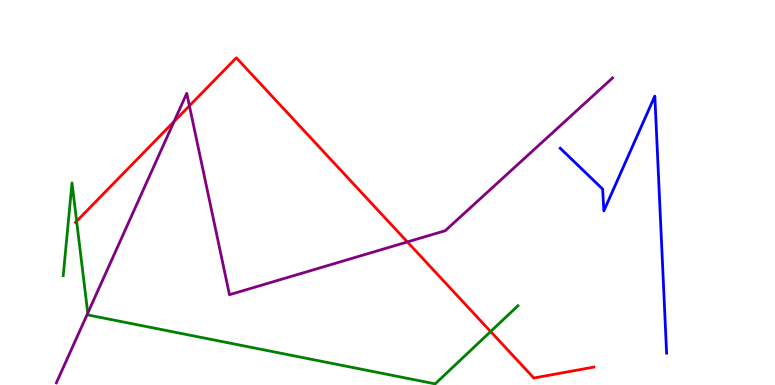[{'lines': ['blue', 'red'], 'intersections': []}, {'lines': ['green', 'red'], 'intersections': [{'x': 0.989, 'y': 4.25}, {'x': 6.33, 'y': 1.39}]}, {'lines': ['purple', 'red'], 'intersections': [{'x': 2.25, 'y': 6.84}, {'x': 2.44, 'y': 7.25}, {'x': 5.26, 'y': 3.72}]}, {'lines': ['blue', 'green'], 'intersections': []}, {'lines': ['blue', 'purple'], 'intersections': []}, {'lines': ['green', 'purple'], 'intersections': [{'x': 1.13, 'y': 1.87}]}]